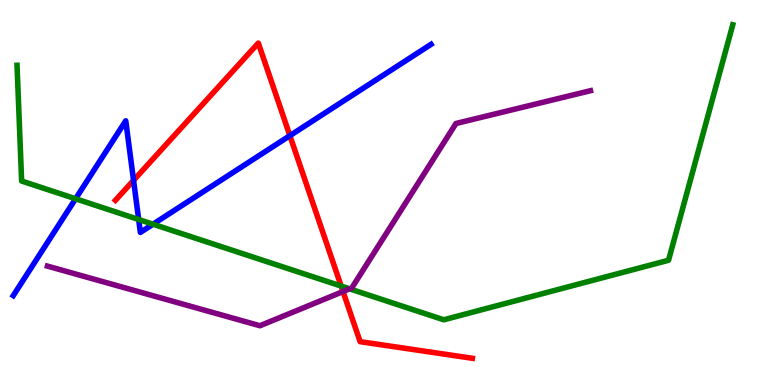[{'lines': ['blue', 'red'], 'intersections': [{'x': 1.72, 'y': 5.32}, {'x': 3.74, 'y': 6.48}]}, {'lines': ['green', 'red'], 'intersections': [{'x': 4.4, 'y': 2.57}]}, {'lines': ['purple', 'red'], 'intersections': [{'x': 4.43, 'y': 2.43}]}, {'lines': ['blue', 'green'], 'intersections': [{'x': 0.975, 'y': 4.84}, {'x': 1.79, 'y': 4.3}, {'x': 1.97, 'y': 4.18}]}, {'lines': ['blue', 'purple'], 'intersections': []}, {'lines': ['green', 'purple'], 'intersections': [{'x': 4.51, 'y': 2.5}]}]